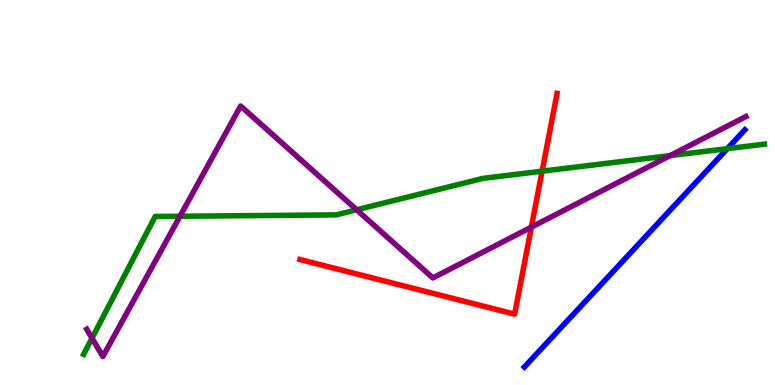[{'lines': ['blue', 'red'], 'intersections': []}, {'lines': ['green', 'red'], 'intersections': [{'x': 6.99, 'y': 5.55}]}, {'lines': ['purple', 'red'], 'intersections': [{'x': 6.86, 'y': 4.1}]}, {'lines': ['blue', 'green'], 'intersections': [{'x': 9.38, 'y': 6.14}]}, {'lines': ['blue', 'purple'], 'intersections': []}, {'lines': ['green', 'purple'], 'intersections': [{'x': 1.19, 'y': 1.22}, {'x': 2.32, 'y': 4.38}, {'x': 4.6, 'y': 4.55}, {'x': 8.65, 'y': 5.96}]}]